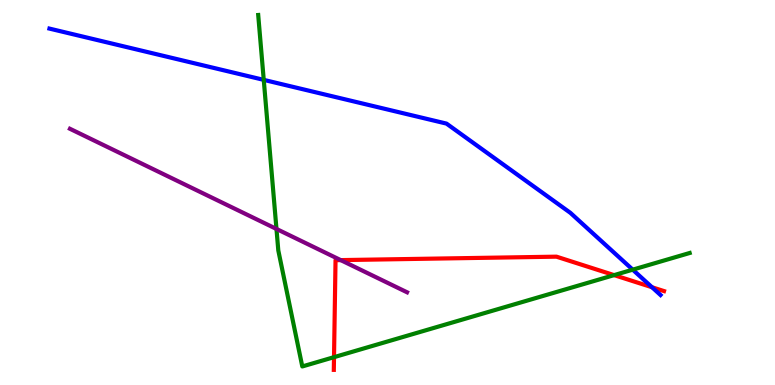[{'lines': ['blue', 'red'], 'intersections': [{'x': 8.41, 'y': 2.54}]}, {'lines': ['green', 'red'], 'intersections': [{'x': 4.31, 'y': 0.723}, {'x': 7.92, 'y': 2.85}]}, {'lines': ['purple', 'red'], 'intersections': [{'x': 4.4, 'y': 3.24}]}, {'lines': ['blue', 'green'], 'intersections': [{'x': 3.4, 'y': 7.93}, {'x': 8.16, 'y': 3.0}]}, {'lines': ['blue', 'purple'], 'intersections': []}, {'lines': ['green', 'purple'], 'intersections': [{'x': 3.57, 'y': 4.05}]}]